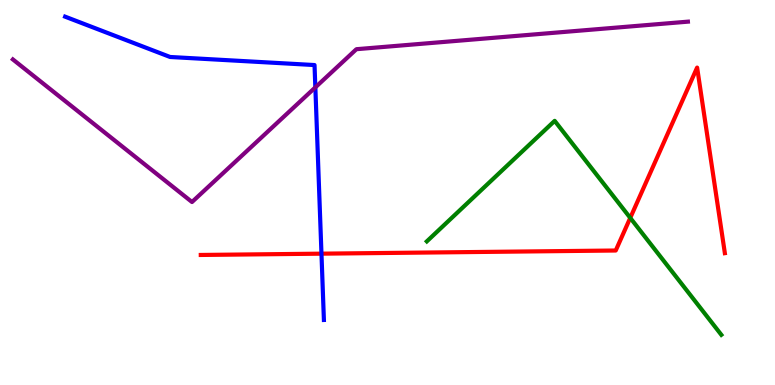[{'lines': ['blue', 'red'], 'intersections': [{'x': 4.15, 'y': 3.41}]}, {'lines': ['green', 'red'], 'intersections': [{'x': 8.13, 'y': 4.34}]}, {'lines': ['purple', 'red'], 'intersections': []}, {'lines': ['blue', 'green'], 'intersections': []}, {'lines': ['blue', 'purple'], 'intersections': [{'x': 4.07, 'y': 7.73}]}, {'lines': ['green', 'purple'], 'intersections': []}]